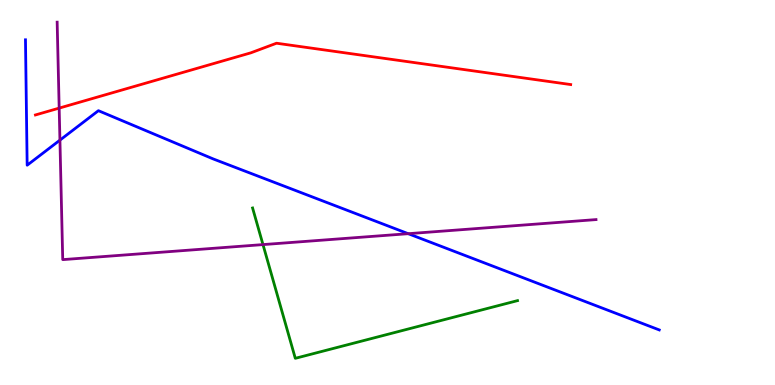[{'lines': ['blue', 'red'], 'intersections': []}, {'lines': ['green', 'red'], 'intersections': []}, {'lines': ['purple', 'red'], 'intersections': [{'x': 0.764, 'y': 7.19}]}, {'lines': ['blue', 'green'], 'intersections': []}, {'lines': ['blue', 'purple'], 'intersections': [{'x': 0.773, 'y': 6.36}, {'x': 5.27, 'y': 3.93}]}, {'lines': ['green', 'purple'], 'intersections': [{'x': 3.39, 'y': 3.65}]}]